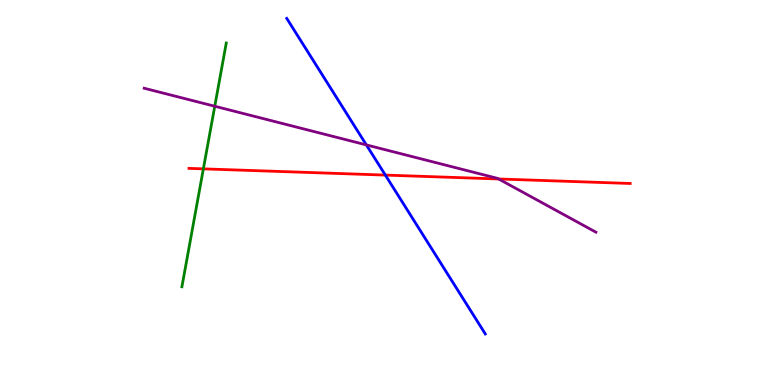[{'lines': ['blue', 'red'], 'intersections': [{'x': 4.97, 'y': 5.45}]}, {'lines': ['green', 'red'], 'intersections': [{'x': 2.62, 'y': 5.61}]}, {'lines': ['purple', 'red'], 'intersections': [{'x': 6.43, 'y': 5.35}]}, {'lines': ['blue', 'green'], 'intersections': []}, {'lines': ['blue', 'purple'], 'intersections': [{'x': 4.73, 'y': 6.24}]}, {'lines': ['green', 'purple'], 'intersections': [{'x': 2.77, 'y': 7.24}]}]